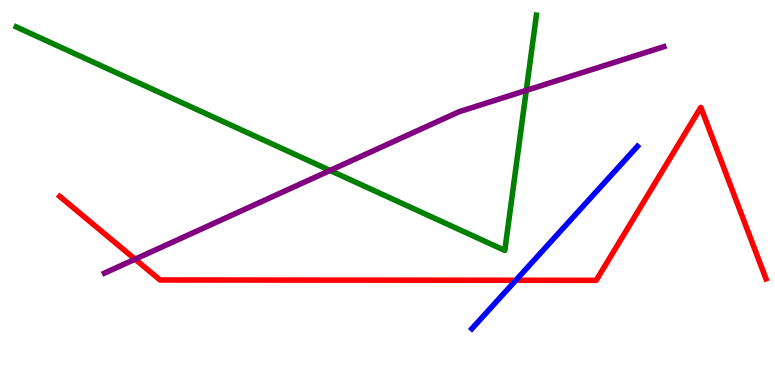[{'lines': ['blue', 'red'], 'intersections': [{'x': 6.66, 'y': 2.72}]}, {'lines': ['green', 'red'], 'intersections': []}, {'lines': ['purple', 'red'], 'intersections': [{'x': 1.74, 'y': 3.27}]}, {'lines': ['blue', 'green'], 'intersections': []}, {'lines': ['blue', 'purple'], 'intersections': []}, {'lines': ['green', 'purple'], 'intersections': [{'x': 4.26, 'y': 5.57}, {'x': 6.79, 'y': 7.65}]}]